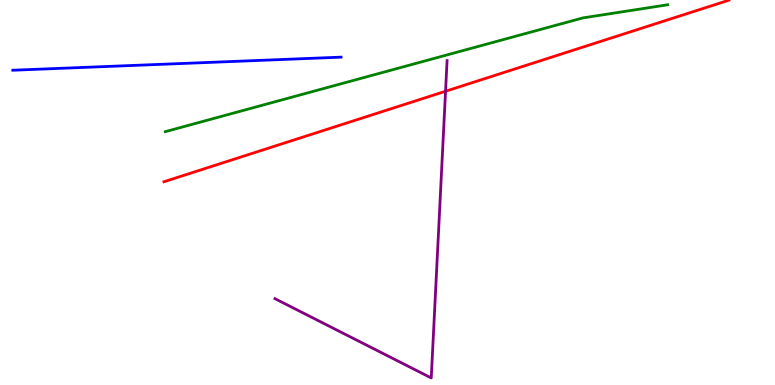[{'lines': ['blue', 'red'], 'intersections': []}, {'lines': ['green', 'red'], 'intersections': []}, {'lines': ['purple', 'red'], 'intersections': [{'x': 5.75, 'y': 7.63}]}, {'lines': ['blue', 'green'], 'intersections': []}, {'lines': ['blue', 'purple'], 'intersections': []}, {'lines': ['green', 'purple'], 'intersections': []}]